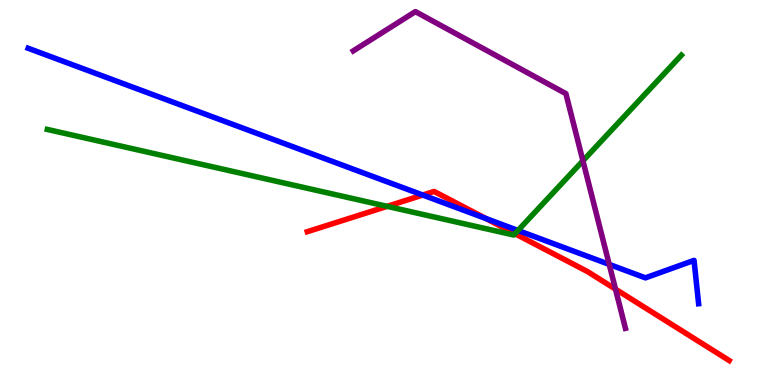[{'lines': ['blue', 'red'], 'intersections': [{'x': 5.46, 'y': 4.93}, {'x': 6.27, 'y': 4.32}]}, {'lines': ['green', 'red'], 'intersections': [{'x': 5.0, 'y': 4.64}, {'x': 6.64, 'y': 3.93}]}, {'lines': ['purple', 'red'], 'intersections': [{'x': 7.94, 'y': 2.49}]}, {'lines': ['blue', 'green'], 'intersections': [{'x': 6.68, 'y': 4.01}]}, {'lines': ['blue', 'purple'], 'intersections': [{'x': 7.86, 'y': 3.13}]}, {'lines': ['green', 'purple'], 'intersections': [{'x': 7.52, 'y': 5.82}]}]